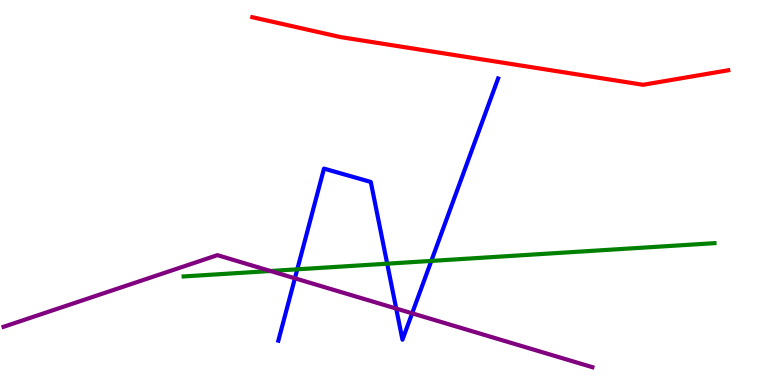[{'lines': ['blue', 'red'], 'intersections': []}, {'lines': ['green', 'red'], 'intersections': []}, {'lines': ['purple', 'red'], 'intersections': []}, {'lines': ['blue', 'green'], 'intersections': [{'x': 3.84, 'y': 3.0}, {'x': 5.0, 'y': 3.15}, {'x': 5.57, 'y': 3.22}]}, {'lines': ['blue', 'purple'], 'intersections': [{'x': 3.81, 'y': 2.77}, {'x': 5.11, 'y': 1.99}, {'x': 5.32, 'y': 1.86}]}, {'lines': ['green', 'purple'], 'intersections': [{'x': 3.49, 'y': 2.96}]}]